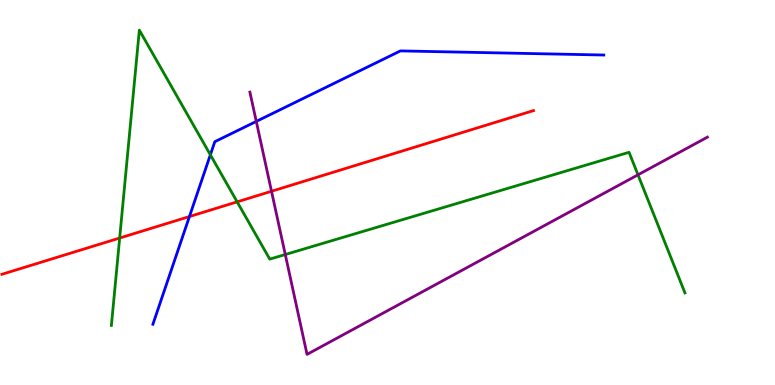[{'lines': ['blue', 'red'], 'intersections': [{'x': 2.44, 'y': 4.38}]}, {'lines': ['green', 'red'], 'intersections': [{'x': 1.54, 'y': 3.82}, {'x': 3.06, 'y': 4.76}]}, {'lines': ['purple', 'red'], 'intersections': [{'x': 3.5, 'y': 5.03}]}, {'lines': ['blue', 'green'], 'intersections': [{'x': 2.71, 'y': 5.98}]}, {'lines': ['blue', 'purple'], 'intersections': [{'x': 3.31, 'y': 6.85}]}, {'lines': ['green', 'purple'], 'intersections': [{'x': 3.68, 'y': 3.39}, {'x': 8.23, 'y': 5.46}]}]